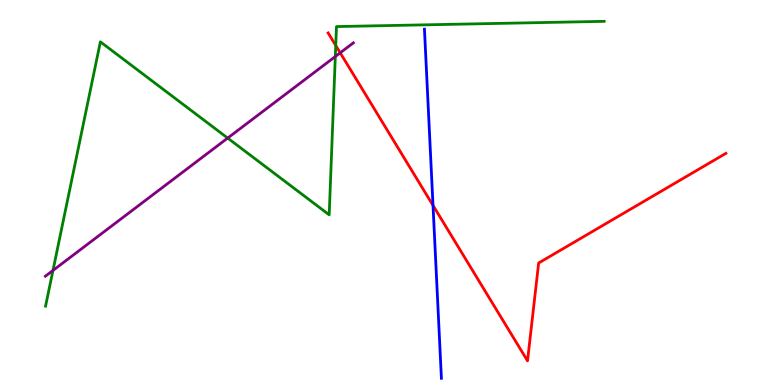[{'lines': ['blue', 'red'], 'intersections': [{'x': 5.59, 'y': 4.66}]}, {'lines': ['green', 'red'], 'intersections': [{'x': 4.33, 'y': 8.82}]}, {'lines': ['purple', 'red'], 'intersections': [{'x': 4.39, 'y': 8.63}]}, {'lines': ['blue', 'green'], 'intersections': []}, {'lines': ['blue', 'purple'], 'intersections': []}, {'lines': ['green', 'purple'], 'intersections': [{'x': 0.683, 'y': 2.98}, {'x': 2.94, 'y': 6.41}, {'x': 4.33, 'y': 8.53}]}]